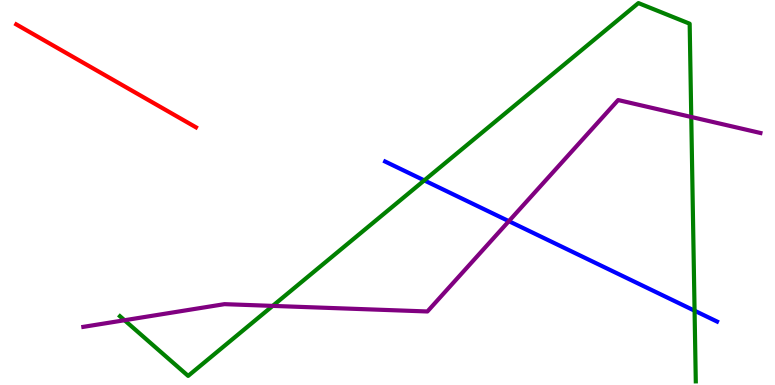[{'lines': ['blue', 'red'], 'intersections': []}, {'lines': ['green', 'red'], 'intersections': []}, {'lines': ['purple', 'red'], 'intersections': []}, {'lines': ['blue', 'green'], 'intersections': [{'x': 5.47, 'y': 5.31}, {'x': 8.96, 'y': 1.93}]}, {'lines': ['blue', 'purple'], 'intersections': [{'x': 6.57, 'y': 4.26}]}, {'lines': ['green', 'purple'], 'intersections': [{'x': 1.61, 'y': 1.68}, {'x': 3.52, 'y': 2.05}, {'x': 8.92, 'y': 6.96}]}]